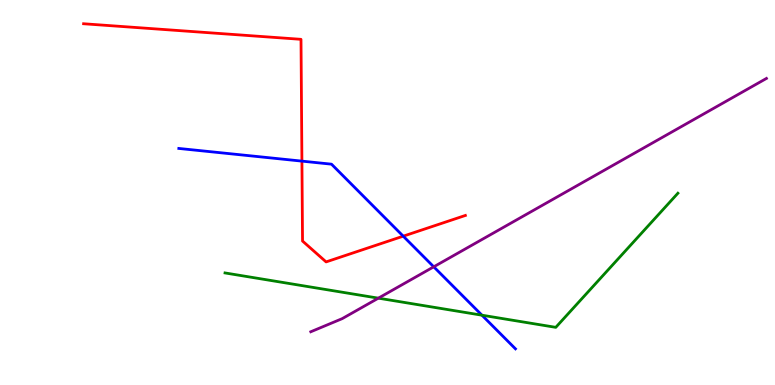[{'lines': ['blue', 'red'], 'intersections': [{'x': 3.9, 'y': 5.81}, {'x': 5.2, 'y': 3.87}]}, {'lines': ['green', 'red'], 'intersections': []}, {'lines': ['purple', 'red'], 'intersections': []}, {'lines': ['blue', 'green'], 'intersections': [{'x': 6.22, 'y': 1.81}]}, {'lines': ['blue', 'purple'], 'intersections': [{'x': 5.6, 'y': 3.07}]}, {'lines': ['green', 'purple'], 'intersections': [{'x': 4.88, 'y': 2.26}]}]